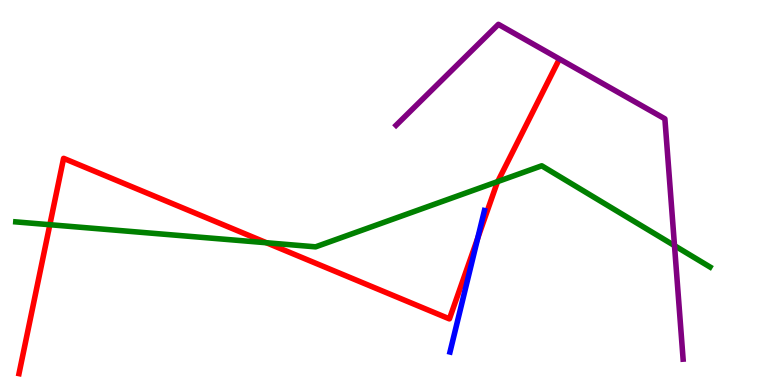[{'lines': ['blue', 'red'], 'intersections': [{'x': 6.16, 'y': 3.81}]}, {'lines': ['green', 'red'], 'intersections': [{'x': 0.643, 'y': 4.16}, {'x': 3.44, 'y': 3.69}, {'x': 6.42, 'y': 5.28}]}, {'lines': ['purple', 'red'], 'intersections': []}, {'lines': ['blue', 'green'], 'intersections': []}, {'lines': ['blue', 'purple'], 'intersections': []}, {'lines': ['green', 'purple'], 'intersections': [{'x': 8.7, 'y': 3.62}]}]